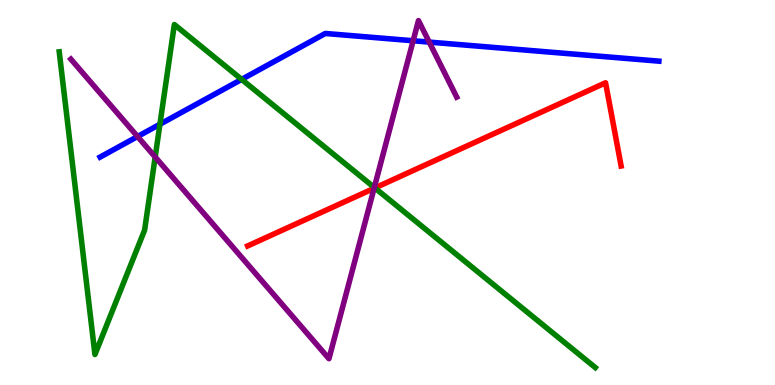[{'lines': ['blue', 'red'], 'intersections': []}, {'lines': ['green', 'red'], 'intersections': [{'x': 4.84, 'y': 5.12}]}, {'lines': ['purple', 'red'], 'intersections': [{'x': 4.83, 'y': 5.11}]}, {'lines': ['blue', 'green'], 'intersections': [{'x': 2.06, 'y': 6.77}, {'x': 3.12, 'y': 7.94}]}, {'lines': ['blue', 'purple'], 'intersections': [{'x': 1.77, 'y': 6.45}, {'x': 5.33, 'y': 8.94}, {'x': 5.54, 'y': 8.91}]}, {'lines': ['green', 'purple'], 'intersections': [{'x': 2.0, 'y': 5.92}, {'x': 4.83, 'y': 5.13}]}]